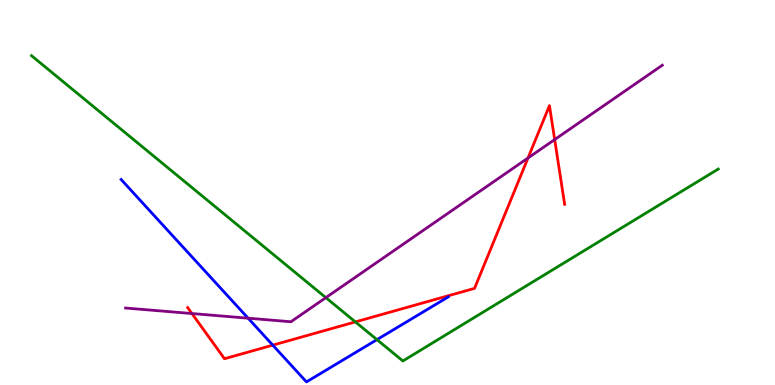[{'lines': ['blue', 'red'], 'intersections': [{'x': 3.52, 'y': 1.04}]}, {'lines': ['green', 'red'], 'intersections': [{'x': 4.59, 'y': 1.64}]}, {'lines': ['purple', 'red'], 'intersections': [{'x': 2.48, 'y': 1.86}, {'x': 6.81, 'y': 5.9}, {'x': 7.16, 'y': 6.37}]}, {'lines': ['blue', 'green'], 'intersections': [{'x': 4.86, 'y': 1.18}]}, {'lines': ['blue', 'purple'], 'intersections': [{'x': 3.2, 'y': 1.74}]}, {'lines': ['green', 'purple'], 'intersections': [{'x': 4.2, 'y': 2.27}]}]